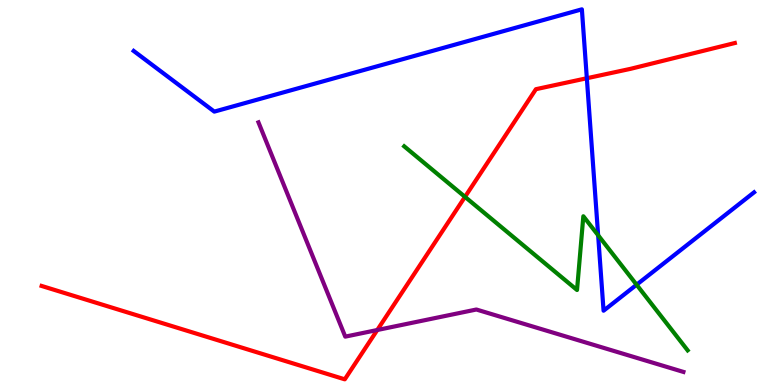[{'lines': ['blue', 'red'], 'intersections': [{'x': 7.57, 'y': 7.97}]}, {'lines': ['green', 'red'], 'intersections': [{'x': 6.0, 'y': 4.89}]}, {'lines': ['purple', 'red'], 'intersections': [{'x': 4.87, 'y': 1.43}]}, {'lines': ['blue', 'green'], 'intersections': [{'x': 7.72, 'y': 3.89}, {'x': 8.21, 'y': 2.6}]}, {'lines': ['blue', 'purple'], 'intersections': []}, {'lines': ['green', 'purple'], 'intersections': []}]